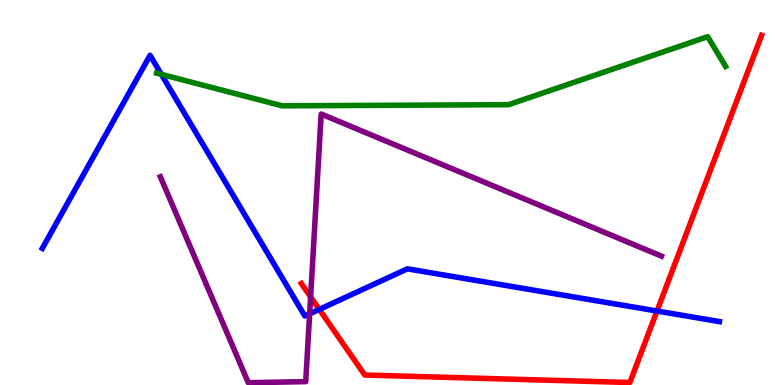[{'lines': ['blue', 'red'], 'intersections': [{'x': 4.12, 'y': 1.96}, {'x': 8.48, 'y': 1.92}]}, {'lines': ['green', 'red'], 'intersections': []}, {'lines': ['purple', 'red'], 'intersections': [{'x': 4.01, 'y': 2.29}]}, {'lines': ['blue', 'green'], 'intersections': [{'x': 2.08, 'y': 8.07}]}, {'lines': ['blue', 'purple'], 'intersections': [{'x': 4.0, 'y': 1.85}]}, {'lines': ['green', 'purple'], 'intersections': []}]